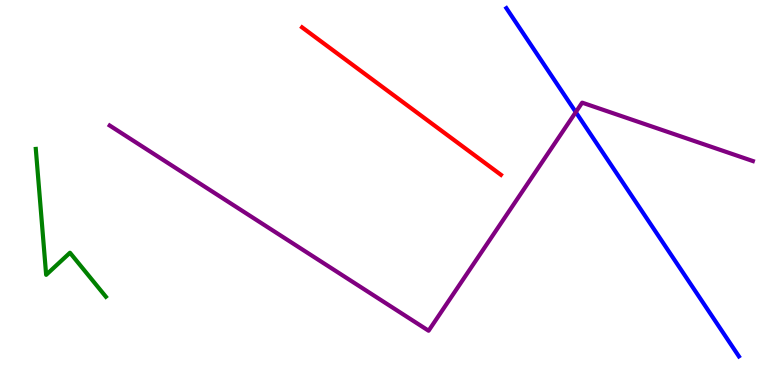[{'lines': ['blue', 'red'], 'intersections': []}, {'lines': ['green', 'red'], 'intersections': []}, {'lines': ['purple', 'red'], 'intersections': []}, {'lines': ['blue', 'green'], 'intersections': []}, {'lines': ['blue', 'purple'], 'intersections': [{'x': 7.43, 'y': 7.09}]}, {'lines': ['green', 'purple'], 'intersections': []}]